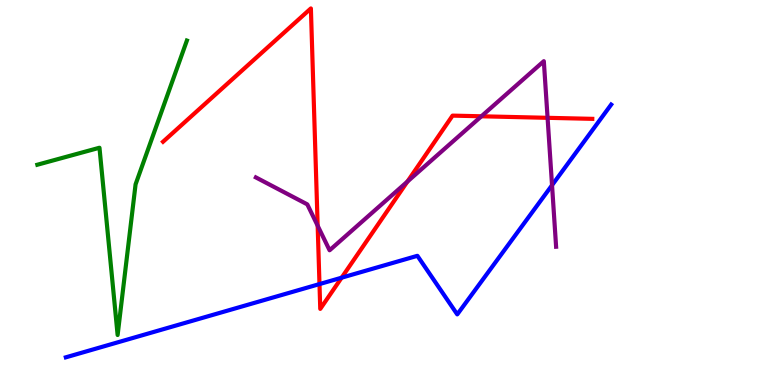[{'lines': ['blue', 'red'], 'intersections': [{'x': 4.12, 'y': 2.62}, {'x': 4.41, 'y': 2.79}]}, {'lines': ['green', 'red'], 'intersections': []}, {'lines': ['purple', 'red'], 'intersections': [{'x': 4.1, 'y': 4.14}, {'x': 5.26, 'y': 5.28}, {'x': 6.21, 'y': 6.98}, {'x': 7.07, 'y': 6.94}]}, {'lines': ['blue', 'green'], 'intersections': []}, {'lines': ['blue', 'purple'], 'intersections': [{'x': 7.12, 'y': 5.19}]}, {'lines': ['green', 'purple'], 'intersections': []}]